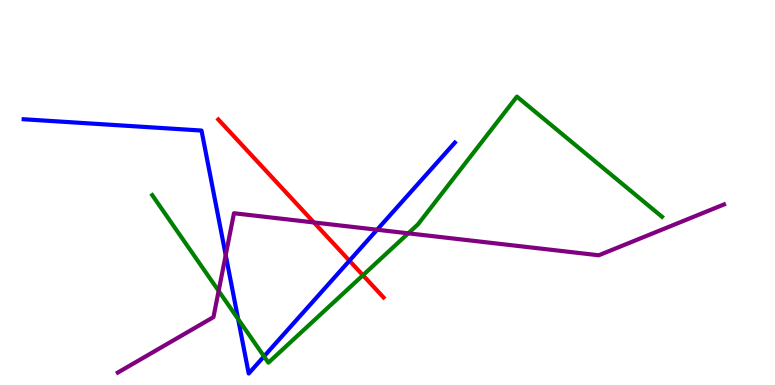[{'lines': ['blue', 'red'], 'intersections': [{'x': 4.51, 'y': 3.23}]}, {'lines': ['green', 'red'], 'intersections': [{'x': 4.68, 'y': 2.85}]}, {'lines': ['purple', 'red'], 'intersections': [{'x': 4.05, 'y': 4.22}]}, {'lines': ['blue', 'green'], 'intersections': [{'x': 3.07, 'y': 1.71}, {'x': 3.41, 'y': 0.744}]}, {'lines': ['blue', 'purple'], 'intersections': [{'x': 2.91, 'y': 3.37}, {'x': 4.87, 'y': 4.03}]}, {'lines': ['green', 'purple'], 'intersections': [{'x': 2.82, 'y': 2.44}, {'x': 5.27, 'y': 3.94}]}]